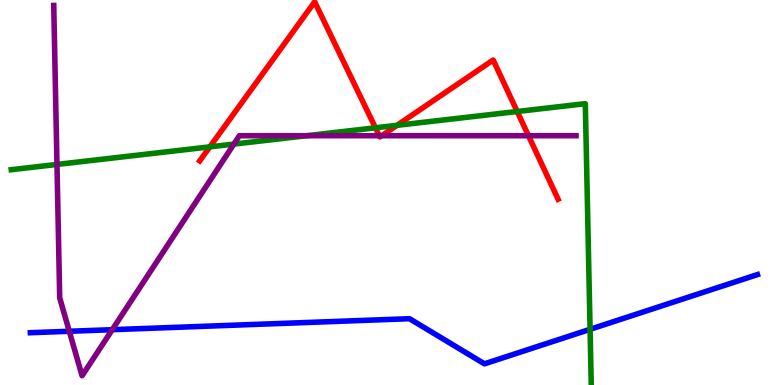[{'lines': ['blue', 'red'], 'intersections': []}, {'lines': ['green', 'red'], 'intersections': [{'x': 2.71, 'y': 6.19}, {'x': 4.84, 'y': 6.68}, {'x': 5.12, 'y': 6.74}, {'x': 6.67, 'y': 7.1}]}, {'lines': ['purple', 'red'], 'intersections': [{'x': 4.89, 'y': 6.47}, {'x': 4.93, 'y': 6.47}, {'x': 6.82, 'y': 6.47}]}, {'lines': ['blue', 'green'], 'intersections': [{'x': 7.61, 'y': 1.45}]}, {'lines': ['blue', 'purple'], 'intersections': [{'x': 0.894, 'y': 1.4}, {'x': 1.45, 'y': 1.44}]}, {'lines': ['green', 'purple'], 'intersections': [{'x': 0.735, 'y': 5.73}, {'x': 3.02, 'y': 6.26}, {'x': 3.96, 'y': 6.47}]}]